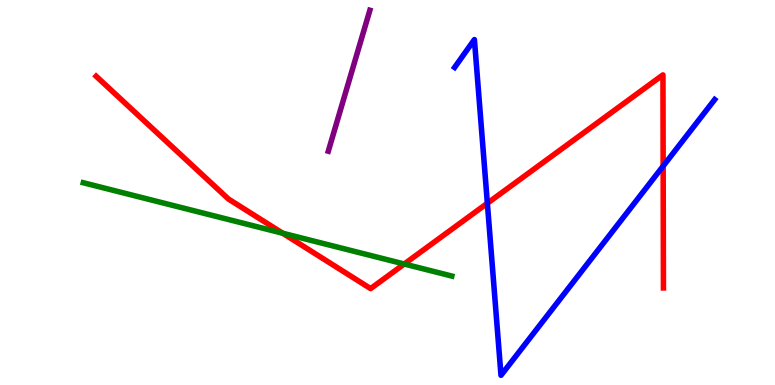[{'lines': ['blue', 'red'], 'intersections': [{'x': 6.29, 'y': 4.72}, {'x': 8.56, 'y': 5.69}]}, {'lines': ['green', 'red'], 'intersections': [{'x': 3.65, 'y': 3.94}, {'x': 5.22, 'y': 3.14}]}, {'lines': ['purple', 'red'], 'intersections': []}, {'lines': ['blue', 'green'], 'intersections': []}, {'lines': ['blue', 'purple'], 'intersections': []}, {'lines': ['green', 'purple'], 'intersections': []}]